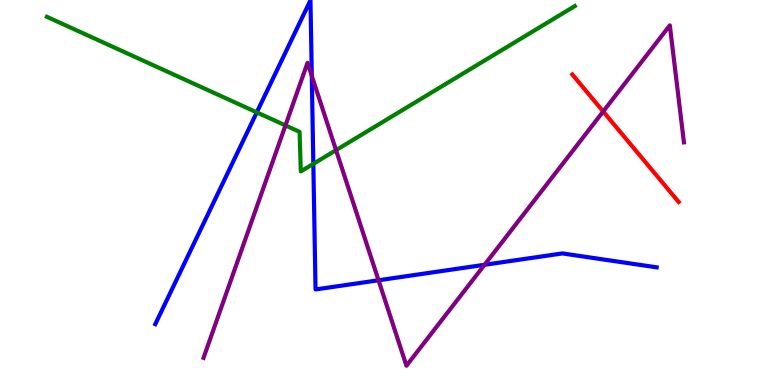[{'lines': ['blue', 'red'], 'intersections': []}, {'lines': ['green', 'red'], 'intersections': []}, {'lines': ['purple', 'red'], 'intersections': [{'x': 7.78, 'y': 7.1}]}, {'lines': ['blue', 'green'], 'intersections': [{'x': 3.31, 'y': 7.08}, {'x': 4.04, 'y': 5.74}]}, {'lines': ['blue', 'purple'], 'intersections': [{'x': 4.02, 'y': 8.03}, {'x': 4.88, 'y': 2.72}, {'x': 6.25, 'y': 3.12}]}, {'lines': ['green', 'purple'], 'intersections': [{'x': 3.68, 'y': 6.74}, {'x': 4.34, 'y': 6.1}]}]